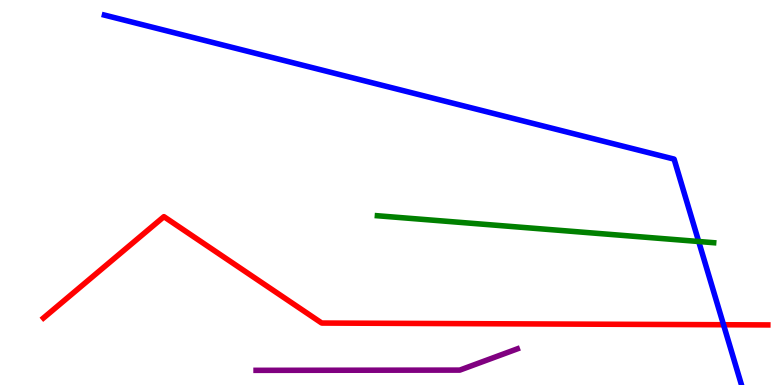[{'lines': ['blue', 'red'], 'intersections': [{'x': 9.34, 'y': 1.57}]}, {'lines': ['green', 'red'], 'intersections': []}, {'lines': ['purple', 'red'], 'intersections': []}, {'lines': ['blue', 'green'], 'intersections': [{'x': 9.02, 'y': 3.73}]}, {'lines': ['blue', 'purple'], 'intersections': []}, {'lines': ['green', 'purple'], 'intersections': []}]